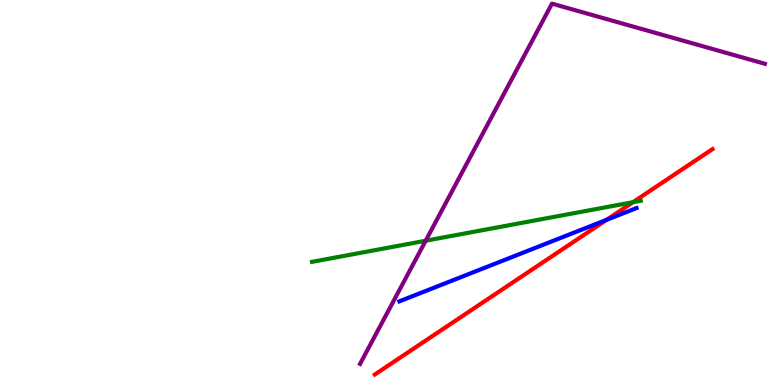[{'lines': ['blue', 'red'], 'intersections': [{'x': 7.83, 'y': 4.29}]}, {'lines': ['green', 'red'], 'intersections': [{'x': 8.17, 'y': 4.75}]}, {'lines': ['purple', 'red'], 'intersections': []}, {'lines': ['blue', 'green'], 'intersections': []}, {'lines': ['blue', 'purple'], 'intersections': []}, {'lines': ['green', 'purple'], 'intersections': [{'x': 5.49, 'y': 3.75}]}]